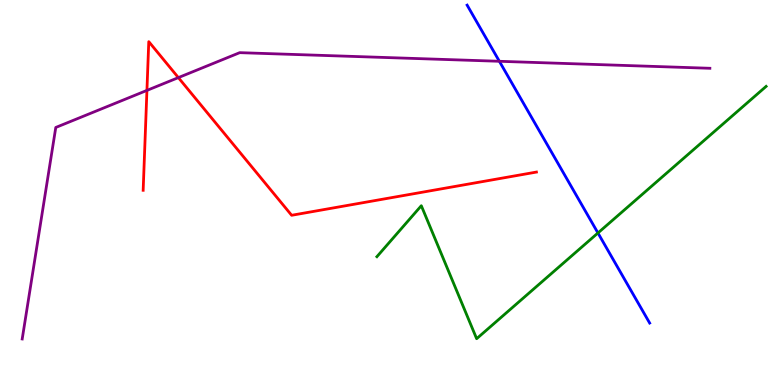[{'lines': ['blue', 'red'], 'intersections': []}, {'lines': ['green', 'red'], 'intersections': []}, {'lines': ['purple', 'red'], 'intersections': [{'x': 1.9, 'y': 7.65}, {'x': 2.3, 'y': 7.98}]}, {'lines': ['blue', 'green'], 'intersections': [{'x': 7.72, 'y': 3.95}]}, {'lines': ['blue', 'purple'], 'intersections': [{'x': 6.44, 'y': 8.41}]}, {'lines': ['green', 'purple'], 'intersections': []}]